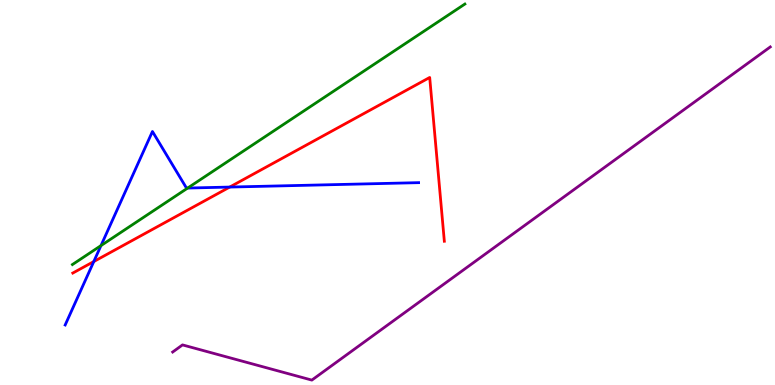[{'lines': ['blue', 'red'], 'intersections': [{'x': 1.21, 'y': 3.21}, {'x': 2.96, 'y': 5.14}]}, {'lines': ['green', 'red'], 'intersections': []}, {'lines': ['purple', 'red'], 'intersections': []}, {'lines': ['blue', 'green'], 'intersections': [{'x': 1.3, 'y': 3.62}, {'x': 2.42, 'y': 5.12}]}, {'lines': ['blue', 'purple'], 'intersections': []}, {'lines': ['green', 'purple'], 'intersections': []}]